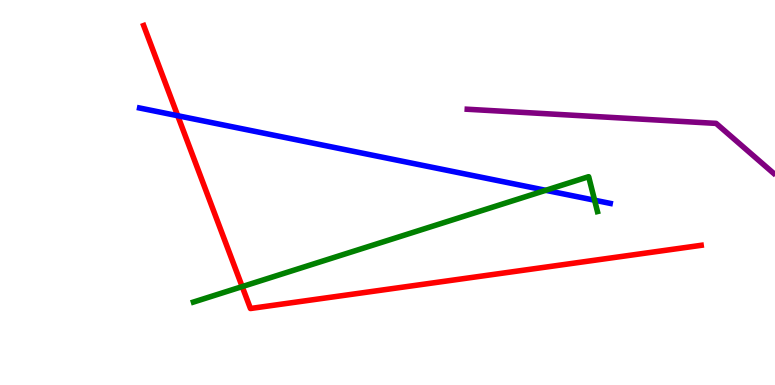[{'lines': ['blue', 'red'], 'intersections': [{'x': 2.29, 'y': 6.99}]}, {'lines': ['green', 'red'], 'intersections': [{'x': 3.13, 'y': 2.56}]}, {'lines': ['purple', 'red'], 'intersections': []}, {'lines': ['blue', 'green'], 'intersections': [{'x': 7.04, 'y': 5.06}, {'x': 7.67, 'y': 4.8}]}, {'lines': ['blue', 'purple'], 'intersections': []}, {'lines': ['green', 'purple'], 'intersections': []}]